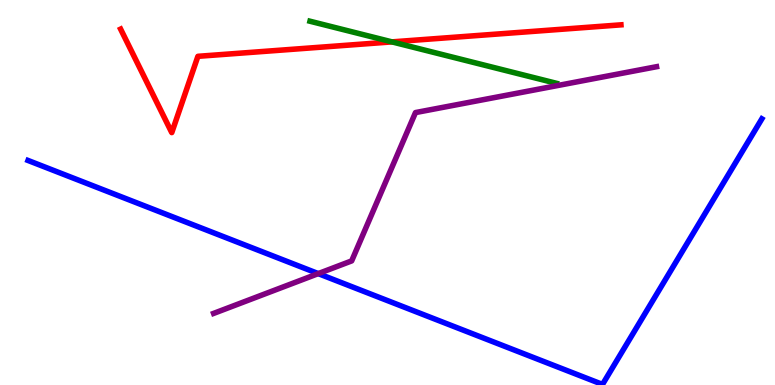[{'lines': ['blue', 'red'], 'intersections': []}, {'lines': ['green', 'red'], 'intersections': [{'x': 5.06, 'y': 8.91}]}, {'lines': ['purple', 'red'], 'intersections': []}, {'lines': ['blue', 'green'], 'intersections': []}, {'lines': ['blue', 'purple'], 'intersections': [{'x': 4.11, 'y': 2.89}]}, {'lines': ['green', 'purple'], 'intersections': []}]